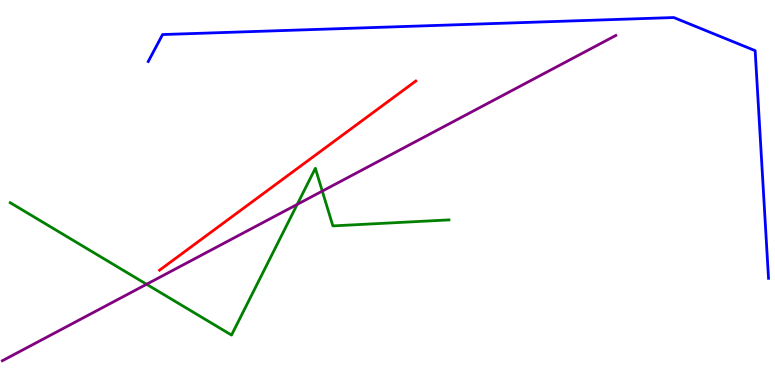[{'lines': ['blue', 'red'], 'intersections': []}, {'lines': ['green', 'red'], 'intersections': []}, {'lines': ['purple', 'red'], 'intersections': []}, {'lines': ['blue', 'green'], 'intersections': []}, {'lines': ['blue', 'purple'], 'intersections': []}, {'lines': ['green', 'purple'], 'intersections': [{'x': 1.89, 'y': 2.62}, {'x': 3.84, 'y': 4.69}, {'x': 4.16, 'y': 5.04}]}]